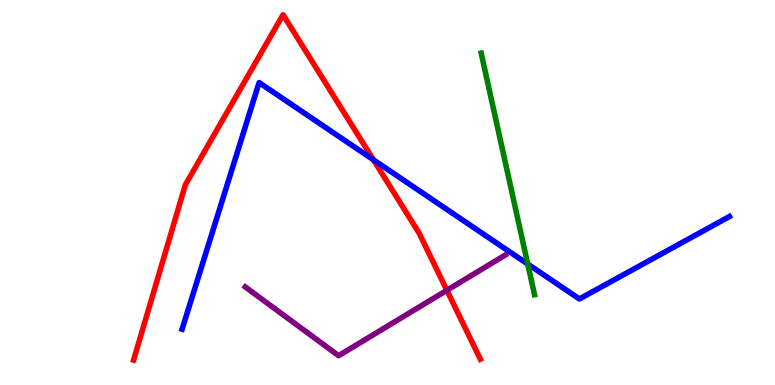[{'lines': ['blue', 'red'], 'intersections': [{'x': 4.82, 'y': 5.85}]}, {'lines': ['green', 'red'], 'intersections': []}, {'lines': ['purple', 'red'], 'intersections': [{'x': 5.77, 'y': 2.46}]}, {'lines': ['blue', 'green'], 'intersections': [{'x': 6.81, 'y': 3.14}]}, {'lines': ['blue', 'purple'], 'intersections': []}, {'lines': ['green', 'purple'], 'intersections': []}]